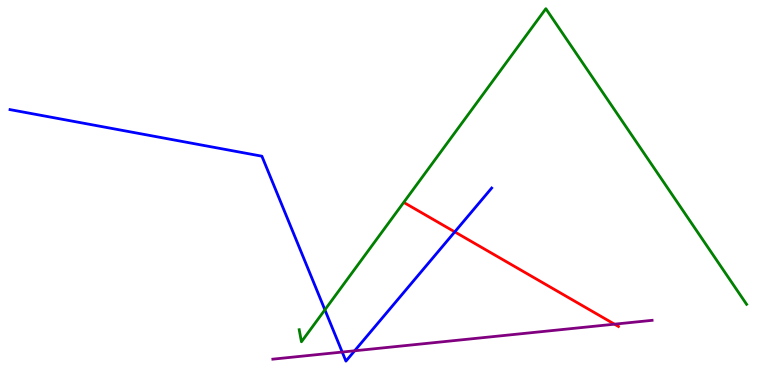[{'lines': ['blue', 'red'], 'intersections': [{'x': 5.87, 'y': 3.98}]}, {'lines': ['green', 'red'], 'intersections': []}, {'lines': ['purple', 'red'], 'intersections': [{'x': 7.93, 'y': 1.58}]}, {'lines': ['blue', 'green'], 'intersections': [{'x': 4.19, 'y': 1.95}]}, {'lines': ['blue', 'purple'], 'intersections': [{'x': 4.42, 'y': 0.856}, {'x': 4.58, 'y': 0.889}]}, {'lines': ['green', 'purple'], 'intersections': []}]